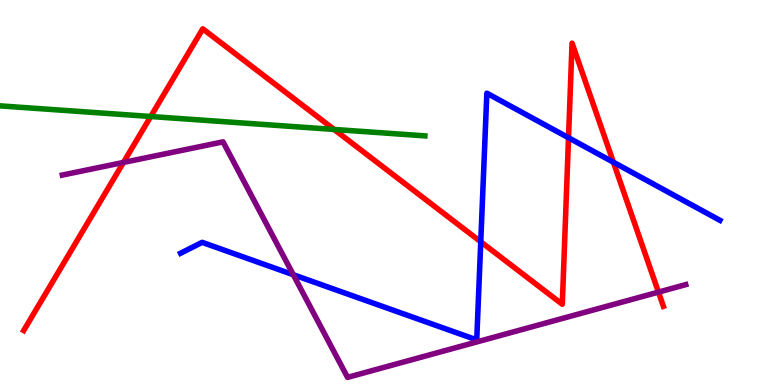[{'lines': ['blue', 'red'], 'intersections': [{'x': 6.2, 'y': 3.72}, {'x': 7.34, 'y': 6.42}, {'x': 7.91, 'y': 5.79}]}, {'lines': ['green', 'red'], 'intersections': [{'x': 1.94, 'y': 6.97}, {'x': 4.31, 'y': 6.64}]}, {'lines': ['purple', 'red'], 'intersections': [{'x': 1.59, 'y': 5.78}, {'x': 8.5, 'y': 2.41}]}, {'lines': ['blue', 'green'], 'intersections': []}, {'lines': ['blue', 'purple'], 'intersections': [{'x': 3.78, 'y': 2.86}]}, {'lines': ['green', 'purple'], 'intersections': []}]